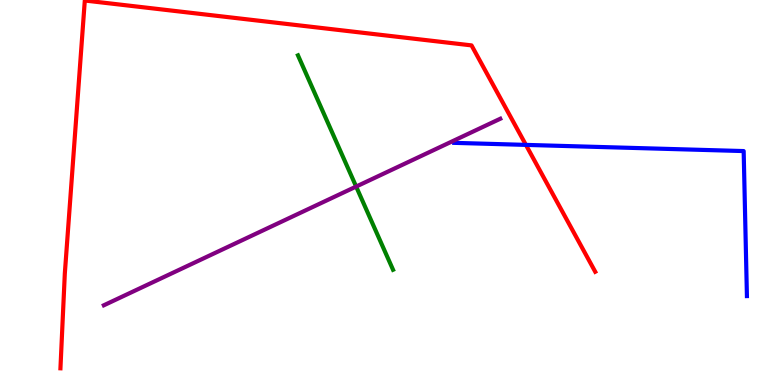[{'lines': ['blue', 'red'], 'intersections': [{'x': 6.79, 'y': 6.24}]}, {'lines': ['green', 'red'], 'intersections': []}, {'lines': ['purple', 'red'], 'intersections': []}, {'lines': ['blue', 'green'], 'intersections': []}, {'lines': ['blue', 'purple'], 'intersections': []}, {'lines': ['green', 'purple'], 'intersections': [{'x': 4.6, 'y': 5.15}]}]